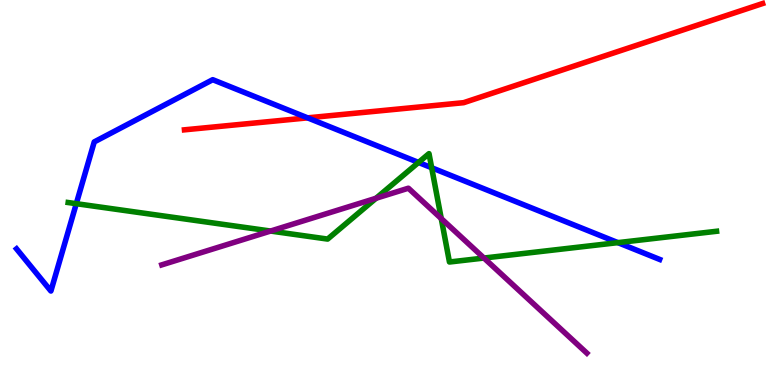[{'lines': ['blue', 'red'], 'intersections': [{'x': 3.97, 'y': 6.94}]}, {'lines': ['green', 'red'], 'intersections': []}, {'lines': ['purple', 'red'], 'intersections': []}, {'lines': ['blue', 'green'], 'intersections': [{'x': 0.984, 'y': 4.71}, {'x': 5.4, 'y': 5.78}, {'x': 5.57, 'y': 5.64}, {'x': 7.97, 'y': 3.7}]}, {'lines': ['blue', 'purple'], 'intersections': []}, {'lines': ['green', 'purple'], 'intersections': [{'x': 3.49, 'y': 4.0}, {'x': 4.85, 'y': 4.85}, {'x': 5.69, 'y': 4.32}, {'x': 6.24, 'y': 3.3}]}]